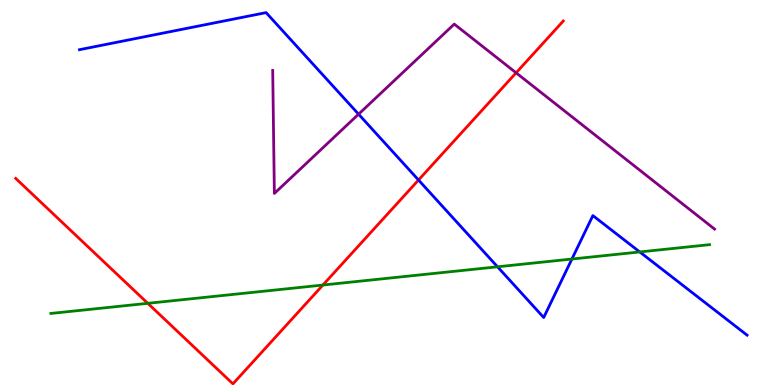[{'lines': ['blue', 'red'], 'intersections': [{'x': 5.4, 'y': 5.32}]}, {'lines': ['green', 'red'], 'intersections': [{'x': 1.91, 'y': 2.12}, {'x': 4.17, 'y': 2.6}]}, {'lines': ['purple', 'red'], 'intersections': [{'x': 6.66, 'y': 8.11}]}, {'lines': ['blue', 'green'], 'intersections': [{'x': 6.42, 'y': 3.07}, {'x': 7.38, 'y': 3.27}, {'x': 8.25, 'y': 3.46}]}, {'lines': ['blue', 'purple'], 'intersections': [{'x': 4.63, 'y': 7.03}]}, {'lines': ['green', 'purple'], 'intersections': []}]